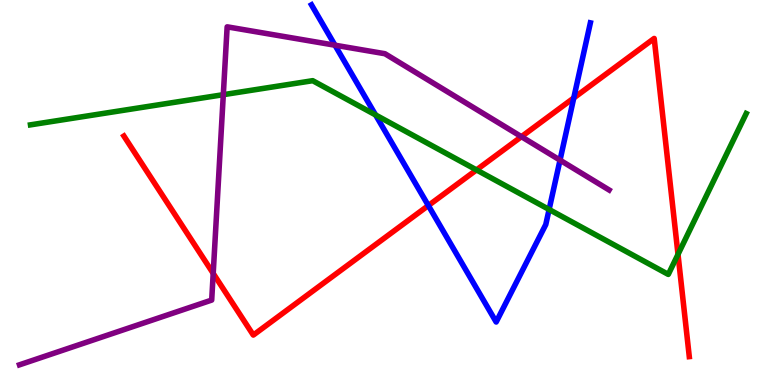[{'lines': ['blue', 'red'], 'intersections': [{'x': 5.53, 'y': 4.66}, {'x': 7.4, 'y': 7.46}]}, {'lines': ['green', 'red'], 'intersections': [{'x': 6.15, 'y': 5.59}, {'x': 8.75, 'y': 3.39}]}, {'lines': ['purple', 'red'], 'intersections': [{'x': 2.75, 'y': 2.9}, {'x': 6.73, 'y': 6.45}]}, {'lines': ['blue', 'green'], 'intersections': [{'x': 4.85, 'y': 7.01}, {'x': 7.09, 'y': 4.56}]}, {'lines': ['blue', 'purple'], 'intersections': [{'x': 4.32, 'y': 8.83}, {'x': 7.23, 'y': 5.84}]}, {'lines': ['green', 'purple'], 'intersections': [{'x': 2.88, 'y': 7.54}]}]